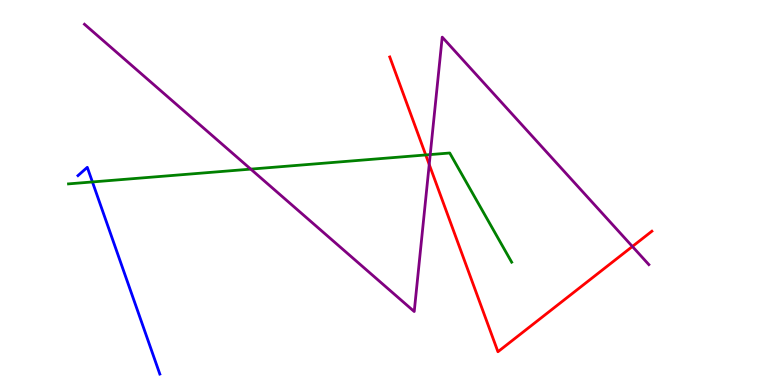[{'lines': ['blue', 'red'], 'intersections': []}, {'lines': ['green', 'red'], 'intersections': [{'x': 5.49, 'y': 5.98}]}, {'lines': ['purple', 'red'], 'intersections': [{'x': 5.54, 'y': 5.73}, {'x': 8.16, 'y': 3.6}]}, {'lines': ['blue', 'green'], 'intersections': [{'x': 1.19, 'y': 5.27}]}, {'lines': ['blue', 'purple'], 'intersections': []}, {'lines': ['green', 'purple'], 'intersections': [{'x': 3.24, 'y': 5.61}, {'x': 5.55, 'y': 5.98}]}]